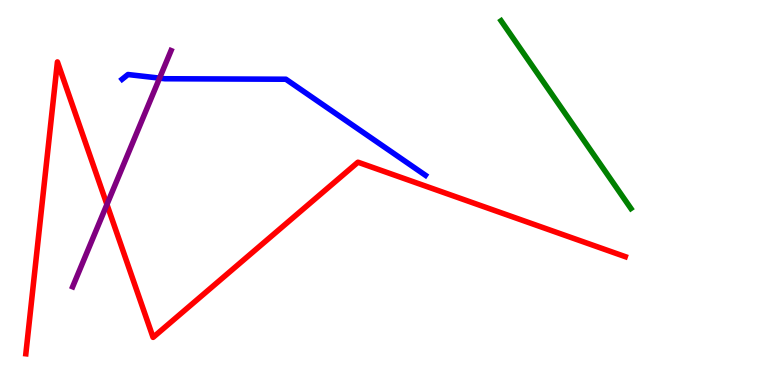[{'lines': ['blue', 'red'], 'intersections': []}, {'lines': ['green', 'red'], 'intersections': []}, {'lines': ['purple', 'red'], 'intersections': [{'x': 1.38, 'y': 4.69}]}, {'lines': ['blue', 'green'], 'intersections': []}, {'lines': ['blue', 'purple'], 'intersections': [{'x': 2.06, 'y': 7.97}]}, {'lines': ['green', 'purple'], 'intersections': []}]